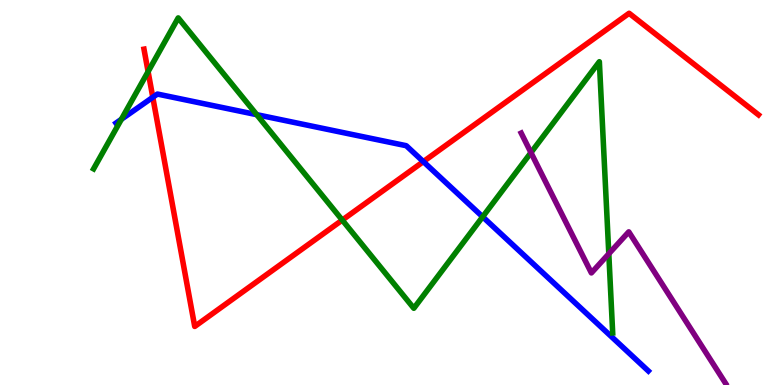[{'lines': ['blue', 'red'], 'intersections': [{'x': 1.97, 'y': 7.47}, {'x': 5.46, 'y': 5.8}]}, {'lines': ['green', 'red'], 'intersections': [{'x': 1.91, 'y': 8.14}, {'x': 4.42, 'y': 4.28}]}, {'lines': ['purple', 'red'], 'intersections': []}, {'lines': ['blue', 'green'], 'intersections': [{'x': 1.57, 'y': 6.9}, {'x': 3.31, 'y': 7.02}, {'x': 6.23, 'y': 4.37}]}, {'lines': ['blue', 'purple'], 'intersections': []}, {'lines': ['green', 'purple'], 'intersections': [{'x': 6.85, 'y': 6.04}, {'x': 7.86, 'y': 3.41}]}]